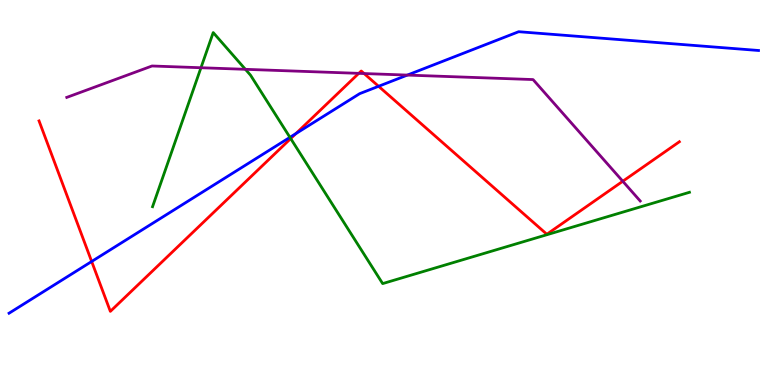[{'lines': ['blue', 'red'], 'intersections': [{'x': 1.18, 'y': 3.21}, {'x': 3.82, 'y': 6.53}, {'x': 4.89, 'y': 7.76}]}, {'lines': ['green', 'red'], 'intersections': [{'x': 3.75, 'y': 6.4}]}, {'lines': ['purple', 'red'], 'intersections': [{'x': 4.63, 'y': 8.09}, {'x': 4.7, 'y': 8.09}, {'x': 8.04, 'y': 5.29}]}, {'lines': ['blue', 'green'], 'intersections': [{'x': 3.74, 'y': 6.43}]}, {'lines': ['blue', 'purple'], 'intersections': [{'x': 5.26, 'y': 8.05}]}, {'lines': ['green', 'purple'], 'intersections': [{'x': 2.59, 'y': 8.24}, {'x': 3.17, 'y': 8.2}]}]